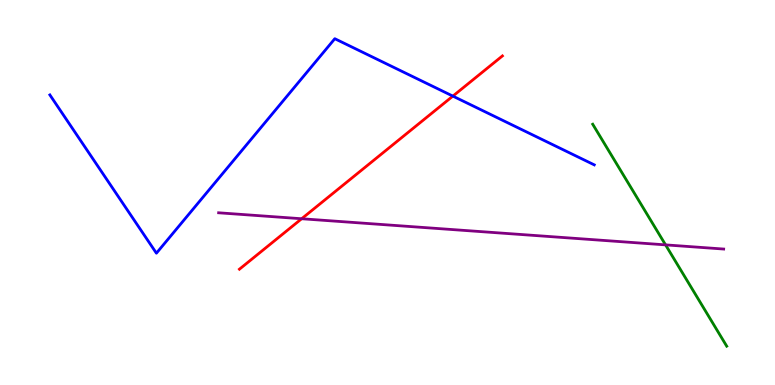[{'lines': ['blue', 'red'], 'intersections': [{'x': 5.84, 'y': 7.5}]}, {'lines': ['green', 'red'], 'intersections': []}, {'lines': ['purple', 'red'], 'intersections': [{'x': 3.89, 'y': 4.32}]}, {'lines': ['blue', 'green'], 'intersections': []}, {'lines': ['blue', 'purple'], 'intersections': []}, {'lines': ['green', 'purple'], 'intersections': [{'x': 8.59, 'y': 3.64}]}]